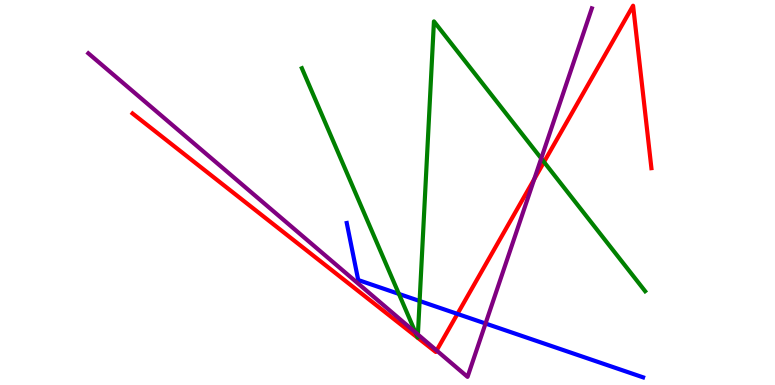[{'lines': ['blue', 'red'], 'intersections': [{'x': 5.9, 'y': 1.85}]}, {'lines': ['green', 'red'], 'intersections': [{'x': 7.02, 'y': 5.79}]}, {'lines': ['purple', 'red'], 'intersections': [{'x': 5.63, 'y': 0.897}, {'x': 6.89, 'y': 5.35}]}, {'lines': ['blue', 'green'], 'intersections': [{'x': 5.15, 'y': 2.37}, {'x': 5.41, 'y': 2.18}]}, {'lines': ['blue', 'purple'], 'intersections': [{'x': 6.27, 'y': 1.6}]}, {'lines': ['green', 'purple'], 'intersections': [{'x': 5.36, 'y': 1.37}, {'x': 5.39, 'y': 1.31}, {'x': 6.98, 'y': 5.88}]}]